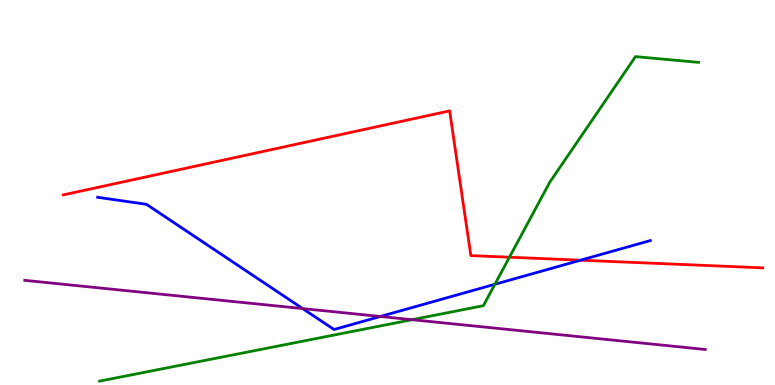[{'lines': ['blue', 'red'], 'intersections': [{'x': 7.49, 'y': 3.24}]}, {'lines': ['green', 'red'], 'intersections': [{'x': 6.57, 'y': 3.32}]}, {'lines': ['purple', 'red'], 'intersections': []}, {'lines': ['blue', 'green'], 'intersections': [{'x': 6.39, 'y': 2.62}]}, {'lines': ['blue', 'purple'], 'intersections': [{'x': 3.91, 'y': 1.98}, {'x': 4.91, 'y': 1.78}]}, {'lines': ['green', 'purple'], 'intersections': [{'x': 5.32, 'y': 1.7}]}]